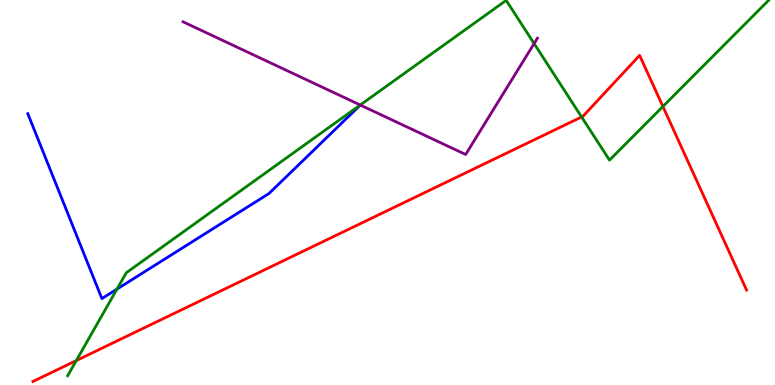[{'lines': ['blue', 'red'], 'intersections': []}, {'lines': ['green', 'red'], 'intersections': [{'x': 0.984, 'y': 0.634}, {'x': 7.5, 'y': 6.96}, {'x': 8.55, 'y': 7.23}]}, {'lines': ['purple', 'red'], 'intersections': []}, {'lines': ['blue', 'green'], 'intersections': [{'x': 1.51, 'y': 2.49}]}, {'lines': ['blue', 'purple'], 'intersections': []}, {'lines': ['green', 'purple'], 'intersections': [{'x': 4.65, 'y': 7.27}, {'x': 6.89, 'y': 8.87}]}]